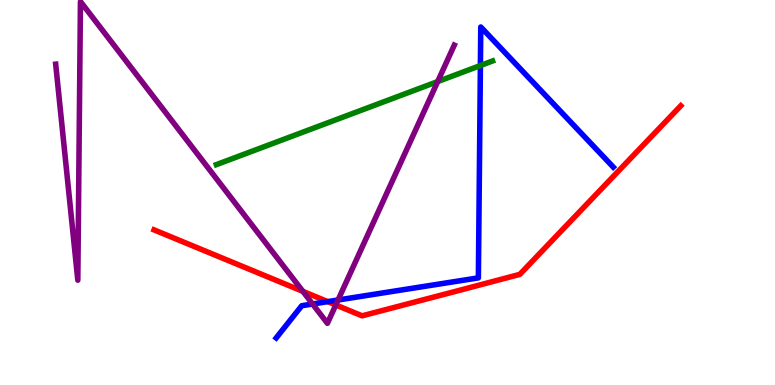[{'lines': ['blue', 'red'], 'intersections': [{'x': 4.23, 'y': 2.17}]}, {'lines': ['green', 'red'], 'intersections': []}, {'lines': ['purple', 'red'], 'intersections': [{'x': 3.91, 'y': 2.43}, {'x': 4.33, 'y': 2.08}]}, {'lines': ['blue', 'green'], 'intersections': [{'x': 6.2, 'y': 8.3}]}, {'lines': ['blue', 'purple'], 'intersections': [{'x': 4.03, 'y': 2.1}, {'x': 4.36, 'y': 2.21}]}, {'lines': ['green', 'purple'], 'intersections': [{'x': 5.65, 'y': 7.88}]}]